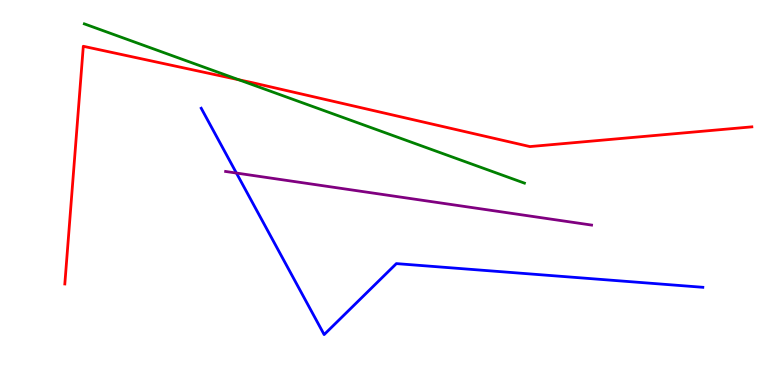[{'lines': ['blue', 'red'], 'intersections': []}, {'lines': ['green', 'red'], 'intersections': [{'x': 3.08, 'y': 7.93}]}, {'lines': ['purple', 'red'], 'intersections': []}, {'lines': ['blue', 'green'], 'intersections': []}, {'lines': ['blue', 'purple'], 'intersections': [{'x': 3.05, 'y': 5.51}]}, {'lines': ['green', 'purple'], 'intersections': []}]